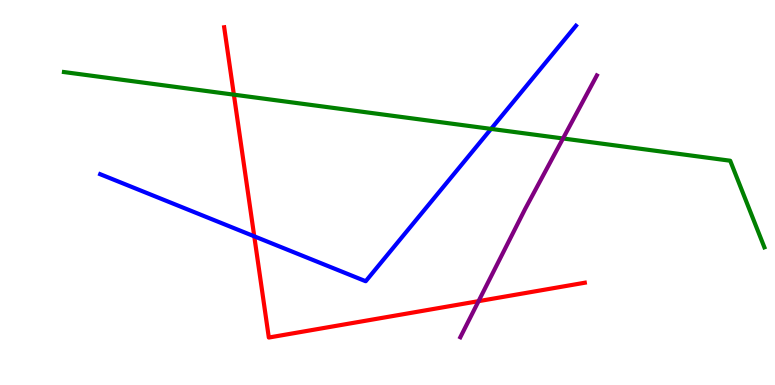[{'lines': ['blue', 'red'], 'intersections': [{'x': 3.28, 'y': 3.86}]}, {'lines': ['green', 'red'], 'intersections': [{'x': 3.02, 'y': 7.54}]}, {'lines': ['purple', 'red'], 'intersections': [{'x': 6.17, 'y': 2.18}]}, {'lines': ['blue', 'green'], 'intersections': [{'x': 6.34, 'y': 6.65}]}, {'lines': ['blue', 'purple'], 'intersections': []}, {'lines': ['green', 'purple'], 'intersections': [{'x': 7.26, 'y': 6.4}]}]